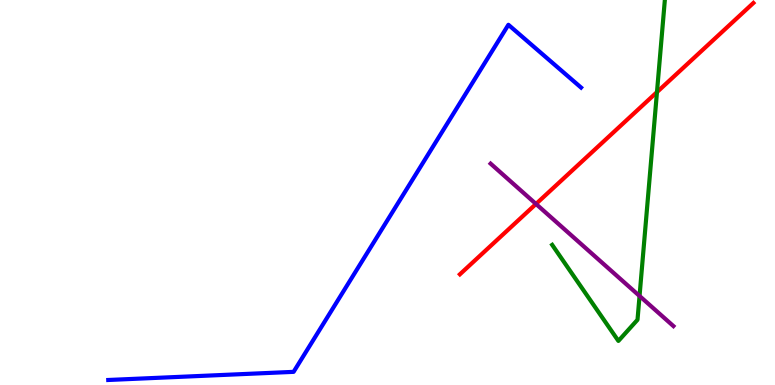[{'lines': ['blue', 'red'], 'intersections': []}, {'lines': ['green', 'red'], 'intersections': [{'x': 8.48, 'y': 7.61}]}, {'lines': ['purple', 'red'], 'intersections': [{'x': 6.92, 'y': 4.7}]}, {'lines': ['blue', 'green'], 'intersections': []}, {'lines': ['blue', 'purple'], 'intersections': []}, {'lines': ['green', 'purple'], 'intersections': [{'x': 8.25, 'y': 2.31}]}]